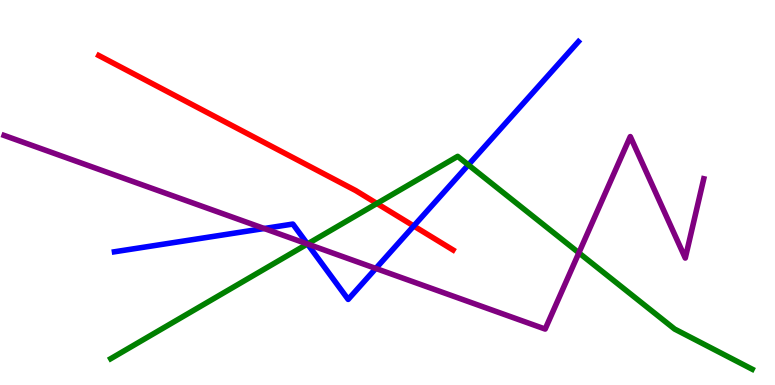[{'lines': ['blue', 'red'], 'intersections': [{'x': 5.34, 'y': 4.13}]}, {'lines': ['green', 'red'], 'intersections': [{'x': 4.86, 'y': 4.71}]}, {'lines': ['purple', 'red'], 'intersections': []}, {'lines': ['blue', 'green'], 'intersections': [{'x': 3.97, 'y': 3.66}, {'x': 6.04, 'y': 5.72}]}, {'lines': ['blue', 'purple'], 'intersections': [{'x': 3.41, 'y': 4.06}, {'x': 3.97, 'y': 3.66}, {'x': 4.85, 'y': 3.03}]}, {'lines': ['green', 'purple'], 'intersections': [{'x': 3.97, 'y': 3.66}, {'x': 7.47, 'y': 3.43}]}]